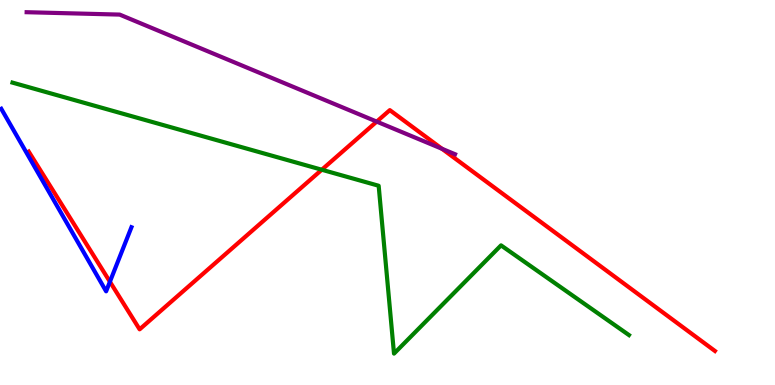[{'lines': ['blue', 'red'], 'intersections': [{'x': 1.42, 'y': 2.68}]}, {'lines': ['green', 'red'], 'intersections': [{'x': 4.15, 'y': 5.59}]}, {'lines': ['purple', 'red'], 'intersections': [{'x': 4.86, 'y': 6.84}, {'x': 5.7, 'y': 6.14}]}, {'lines': ['blue', 'green'], 'intersections': []}, {'lines': ['blue', 'purple'], 'intersections': []}, {'lines': ['green', 'purple'], 'intersections': []}]